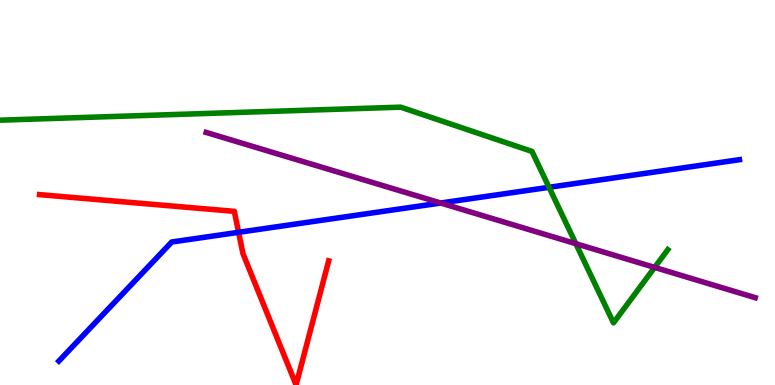[{'lines': ['blue', 'red'], 'intersections': [{'x': 3.08, 'y': 3.97}]}, {'lines': ['green', 'red'], 'intersections': []}, {'lines': ['purple', 'red'], 'intersections': []}, {'lines': ['blue', 'green'], 'intersections': [{'x': 7.08, 'y': 5.13}]}, {'lines': ['blue', 'purple'], 'intersections': [{'x': 5.69, 'y': 4.73}]}, {'lines': ['green', 'purple'], 'intersections': [{'x': 7.43, 'y': 3.67}, {'x': 8.45, 'y': 3.05}]}]